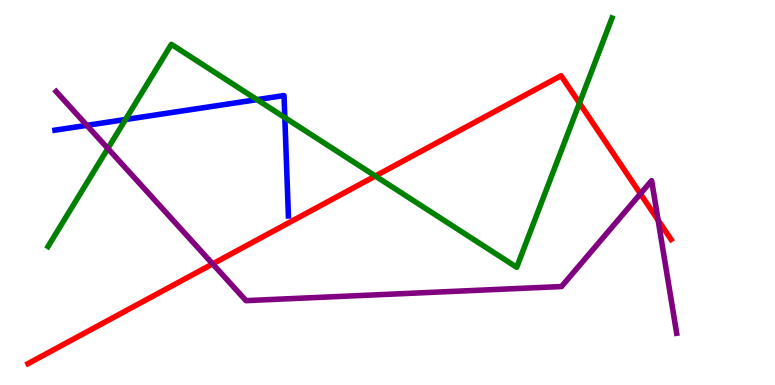[{'lines': ['blue', 'red'], 'intersections': []}, {'lines': ['green', 'red'], 'intersections': [{'x': 4.84, 'y': 5.43}, {'x': 7.48, 'y': 7.32}]}, {'lines': ['purple', 'red'], 'intersections': [{'x': 2.74, 'y': 3.15}, {'x': 8.26, 'y': 4.97}, {'x': 8.49, 'y': 4.28}]}, {'lines': ['blue', 'green'], 'intersections': [{'x': 1.62, 'y': 6.9}, {'x': 3.32, 'y': 7.41}, {'x': 3.68, 'y': 6.95}]}, {'lines': ['blue', 'purple'], 'intersections': [{'x': 1.12, 'y': 6.74}]}, {'lines': ['green', 'purple'], 'intersections': [{'x': 1.39, 'y': 6.14}]}]